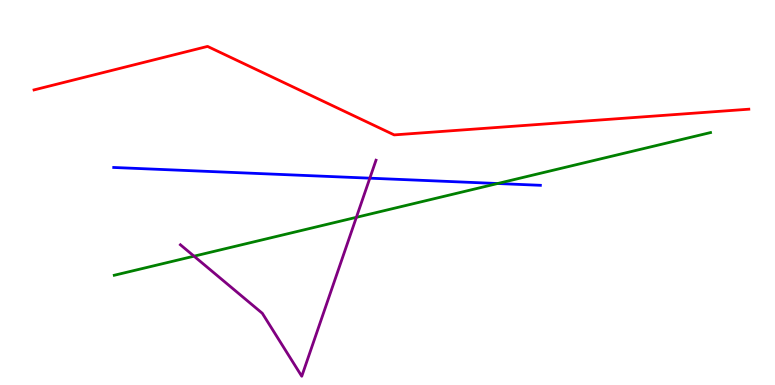[{'lines': ['blue', 'red'], 'intersections': []}, {'lines': ['green', 'red'], 'intersections': []}, {'lines': ['purple', 'red'], 'intersections': []}, {'lines': ['blue', 'green'], 'intersections': [{'x': 6.42, 'y': 5.23}]}, {'lines': ['blue', 'purple'], 'intersections': [{'x': 4.77, 'y': 5.37}]}, {'lines': ['green', 'purple'], 'intersections': [{'x': 2.5, 'y': 3.35}, {'x': 4.6, 'y': 4.36}]}]